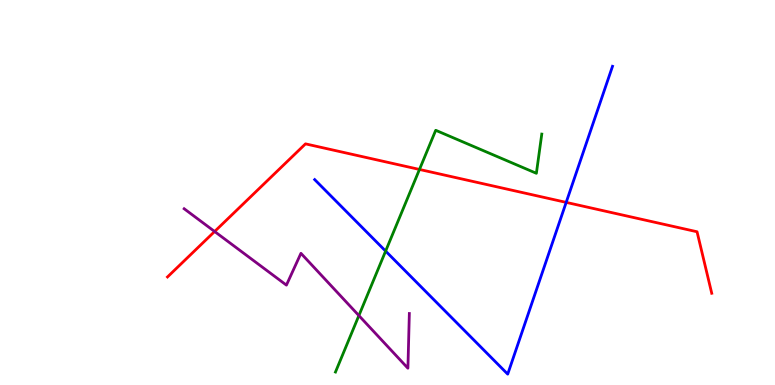[{'lines': ['blue', 'red'], 'intersections': [{'x': 7.31, 'y': 4.74}]}, {'lines': ['green', 'red'], 'intersections': [{'x': 5.41, 'y': 5.6}]}, {'lines': ['purple', 'red'], 'intersections': [{'x': 2.77, 'y': 3.99}]}, {'lines': ['blue', 'green'], 'intersections': [{'x': 4.98, 'y': 3.48}]}, {'lines': ['blue', 'purple'], 'intersections': []}, {'lines': ['green', 'purple'], 'intersections': [{'x': 4.63, 'y': 1.8}]}]